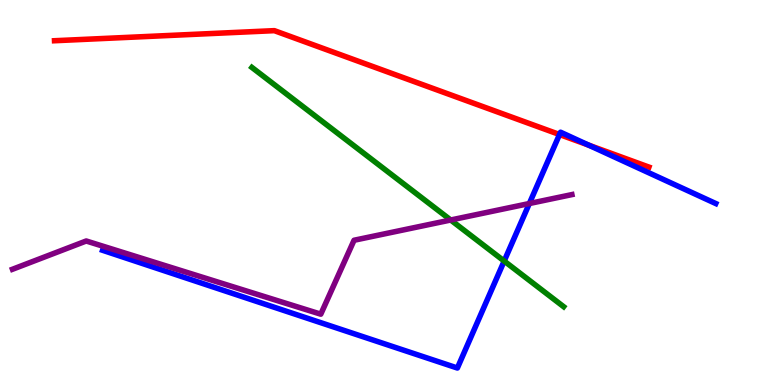[{'lines': ['blue', 'red'], 'intersections': [{'x': 7.22, 'y': 6.51}, {'x': 7.6, 'y': 6.23}]}, {'lines': ['green', 'red'], 'intersections': []}, {'lines': ['purple', 'red'], 'intersections': []}, {'lines': ['blue', 'green'], 'intersections': [{'x': 6.51, 'y': 3.22}]}, {'lines': ['blue', 'purple'], 'intersections': [{'x': 6.83, 'y': 4.71}]}, {'lines': ['green', 'purple'], 'intersections': [{'x': 5.82, 'y': 4.29}]}]